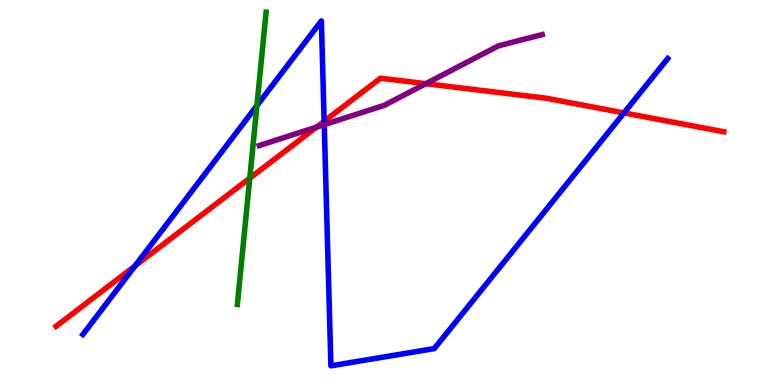[{'lines': ['blue', 'red'], 'intersections': [{'x': 1.74, 'y': 3.09}, {'x': 4.18, 'y': 6.85}, {'x': 8.05, 'y': 7.07}]}, {'lines': ['green', 'red'], 'intersections': [{'x': 3.22, 'y': 5.37}]}, {'lines': ['purple', 'red'], 'intersections': [{'x': 4.08, 'y': 6.7}, {'x': 5.49, 'y': 7.83}]}, {'lines': ['blue', 'green'], 'intersections': [{'x': 3.31, 'y': 7.26}]}, {'lines': ['blue', 'purple'], 'intersections': [{'x': 4.18, 'y': 6.76}]}, {'lines': ['green', 'purple'], 'intersections': []}]